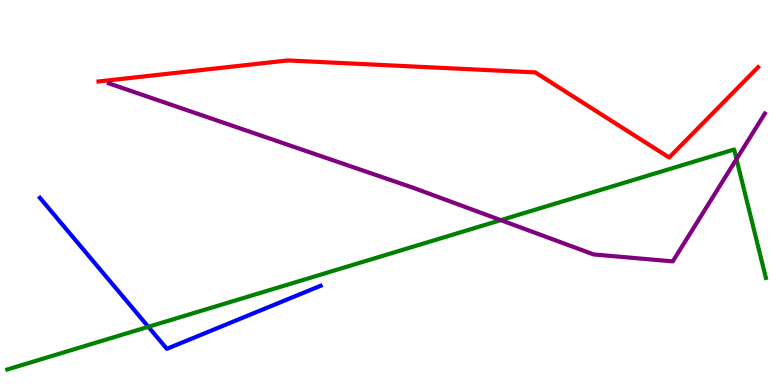[{'lines': ['blue', 'red'], 'intersections': []}, {'lines': ['green', 'red'], 'intersections': []}, {'lines': ['purple', 'red'], 'intersections': []}, {'lines': ['blue', 'green'], 'intersections': [{'x': 1.91, 'y': 1.51}]}, {'lines': ['blue', 'purple'], 'intersections': []}, {'lines': ['green', 'purple'], 'intersections': [{'x': 6.46, 'y': 4.28}, {'x': 9.5, 'y': 5.87}]}]